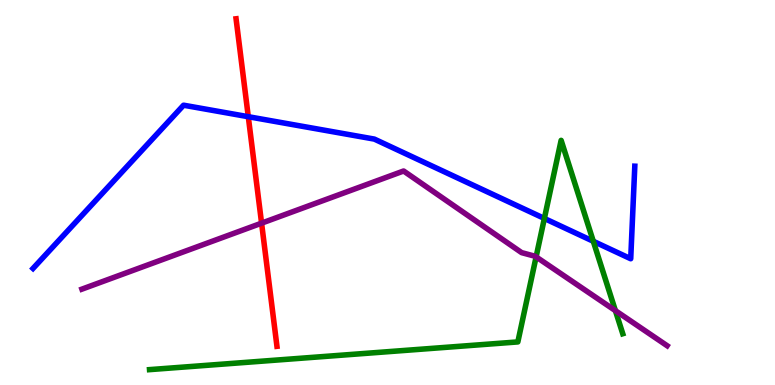[{'lines': ['blue', 'red'], 'intersections': [{'x': 3.2, 'y': 6.97}]}, {'lines': ['green', 'red'], 'intersections': []}, {'lines': ['purple', 'red'], 'intersections': [{'x': 3.38, 'y': 4.2}]}, {'lines': ['blue', 'green'], 'intersections': [{'x': 7.02, 'y': 4.33}, {'x': 7.66, 'y': 3.73}]}, {'lines': ['blue', 'purple'], 'intersections': []}, {'lines': ['green', 'purple'], 'intersections': [{'x': 6.92, 'y': 3.33}, {'x': 7.94, 'y': 1.93}]}]